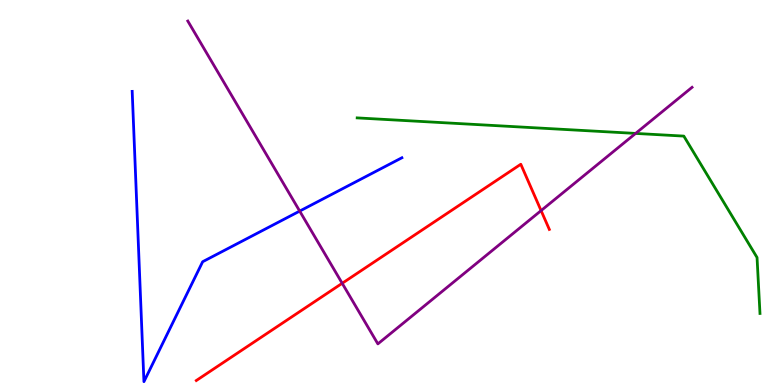[{'lines': ['blue', 'red'], 'intersections': []}, {'lines': ['green', 'red'], 'intersections': []}, {'lines': ['purple', 'red'], 'intersections': [{'x': 4.42, 'y': 2.64}, {'x': 6.98, 'y': 4.53}]}, {'lines': ['blue', 'green'], 'intersections': []}, {'lines': ['blue', 'purple'], 'intersections': [{'x': 3.87, 'y': 4.52}]}, {'lines': ['green', 'purple'], 'intersections': [{'x': 8.2, 'y': 6.53}]}]